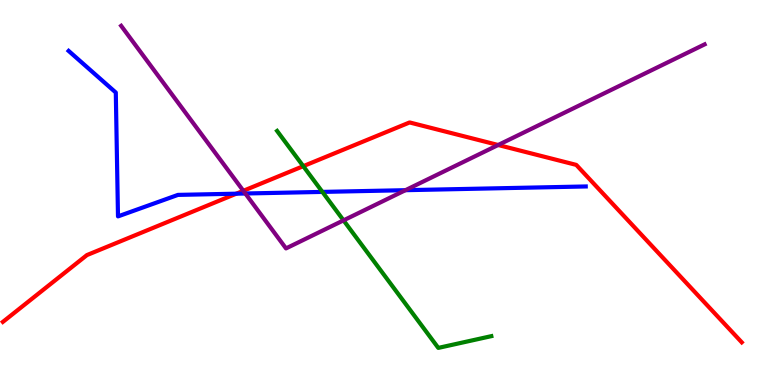[{'lines': ['blue', 'red'], 'intersections': [{'x': 3.05, 'y': 4.97}]}, {'lines': ['green', 'red'], 'intersections': [{'x': 3.91, 'y': 5.68}]}, {'lines': ['purple', 'red'], 'intersections': [{'x': 3.14, 'y': 5.04}, {'x': 6.43, 'y': 6.23}]}, {'lines': ['blue', 'green'], 'intersections': [{'x': 4.16, 'y': 5.02}]}, {'lines': ['blue', 'purple'], 'intersections': [{'x': 3.17, 'y': 4.97}, {'x': 5.23, 'y': 5.06}]}, {'lines': ['green', 'purple'], 'intersections': [{'x': 4.43, 'y': 4.28}]}]